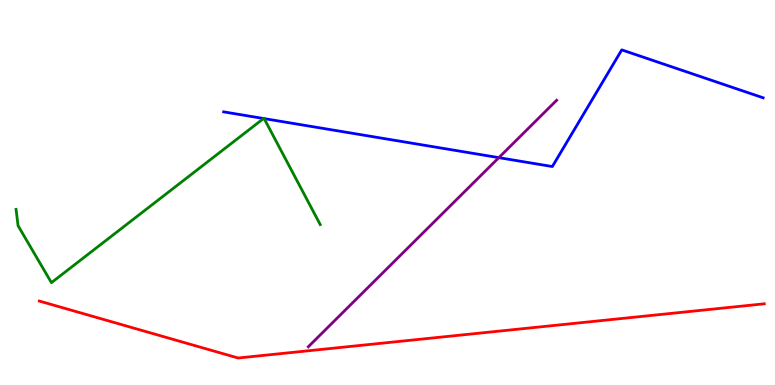[{'lines': ['blue', 'red'], 'intersections': []}, {'lines': ['green', 'red'], 'intersections': []}, {'lines': ['purple', 'red'], 'intersections': []}, {'lines': ['blue', 'green'], 'intersections': [{'x': 3.4, 'y': 6.92}, {'x': 3.41, 'y': 6.92}]}, {'lines': ['blue', 'purple'], 'intersections': [{'x': 6.44, 'y': 5.91}]}, {'lines': ['green', 'purple'], 'intersections': []}]